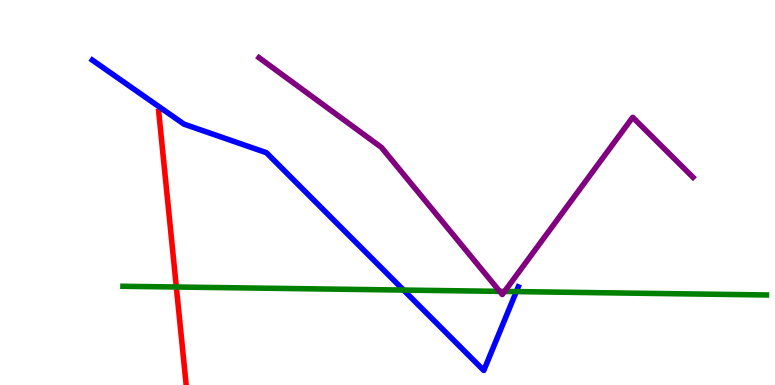[{'lines': ['blue', 'red'], 'intersections': []}, {'lines': ['green', 'red'], 'intersections': [{'x': 2.28, 'y': 2.55}]}, {'lines': ['purple', 'red'], 'intersections': []}, {'lines': ['blue', 'green'], 'intersections': [{'x': 5.21, 'y': 2.47}, {'x': 6.66, 'y': 2.43}]}, {'lines': ['blue', 'purple'], 'intersections': []}, {'lines': ['green', 'purple'], 'intersections': [{'x': 6.45, 'y': 2.43}, {'x': 6.51, 'y': 2.43}]}]